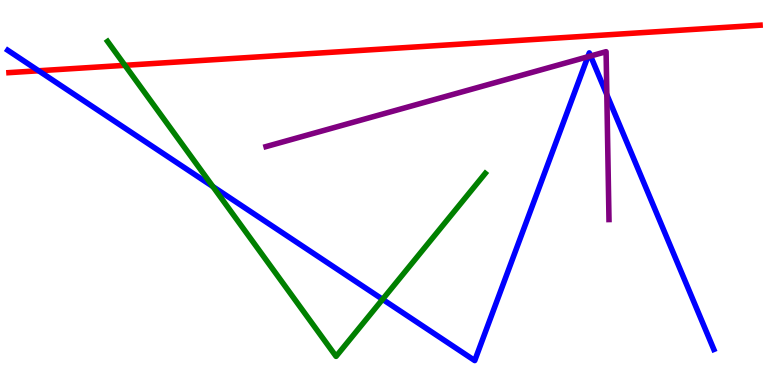[{'lines': ['blue', 'red'], 'intersections': [{'x': 0.498, 'y': 8.16}]}, {'lines': ['green', 'red'], 'intersections': [{'x': 1.61, 'y': 8.3}]}, {'lines': ['purple', 'red'], 'intersections': []}, {'lines': ['blue', 'green'], 'intersections': [{'x': 2.75, 'y': 5.15}, {'x': 4.94, 'y': 2.23}]}, {'lines': ['blue', 'purple'], 'intersections': [{'x': 7.58, 'y': 8.53}, {'x': 7.62, 'y': 8.55}, {'x': 7.83, 'y': 7.54}]}, {'lines': ['green', 'purple'], 'intersections': []}]